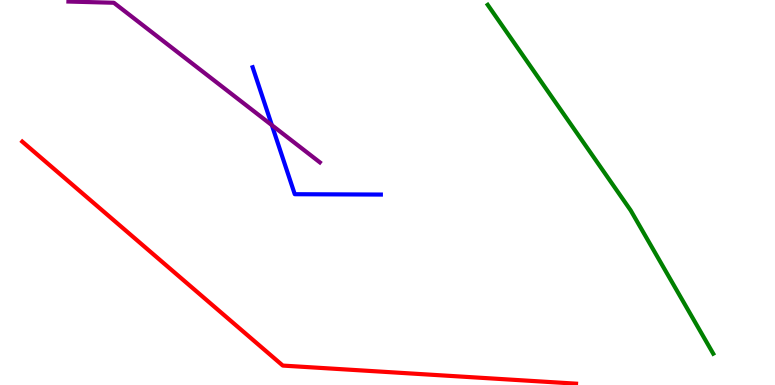[{'lines': ['blue', 'red'], 'intersections': []}, {'lines': ['green', 'red'], 'intersections': []}, {'lines': ['purple', 'red'], 'intersections': []}, {'lines': ['blue', 'green'], 'intersections': []}, {'lines': ['blue', 'purple'], 'intersections': [{'x': 3.51, 'y': 6.75}]}, {'lines': ['green', 'purple'], 'intersections': []}]